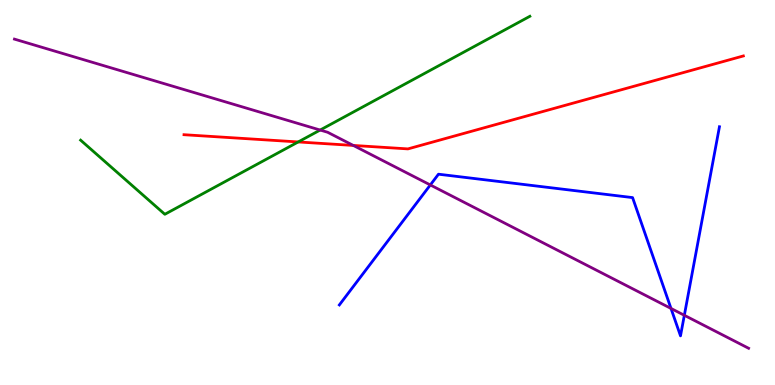[{'lines': ['blue', 'red'], 'intersections': []}, {'lines': ['green', 'red'], 'intersections': [{'x': 3.85, 'y': 6.31}]}, {'lines': ['purple', 'red'], 'intersections': [{'x': 4.56, 'y': 6.22}]}, {'lines': ['blue', 'green'], 'intersections': []}, {'lines': ['blue', 'purple'], 'intersections': [{'x': 5.55, 'y': 5.2}, {'x': 8.66, 'y': 1.99}, {'x': 8.83, 'y': 1.81}]}, {'lines': ['green', 'purple'], 'intersections': [{'x': 4.13, 'y': 6.62}]}]